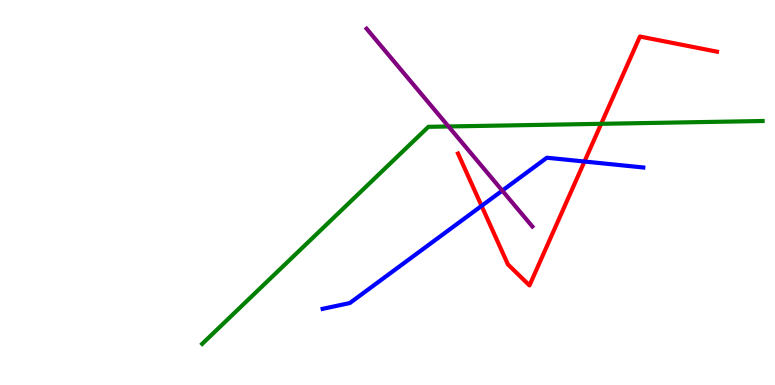[{'lines': ['blue', 'red'], 'intersections': [{'x': 6.21, 'y': 4.65}, {'x': 7.54, 'y': 5.8}]}, {'lines': ['green', 'red'], 'intersections': [{'x': 7.76, 'y': 6.78}]}, {'lines': ['purple', 'red'], 'intersections': []}, {'lines': ['blue', 'green'], 'intersections': []}, {'lines': ['blue', 'purple'], 'intersections': [{'x': 6.48, 'y': 5.05}]}, {'lines': ['green', 'purple'], 'intersections': [{'x': 5.79, 'y': 6.72}]}]